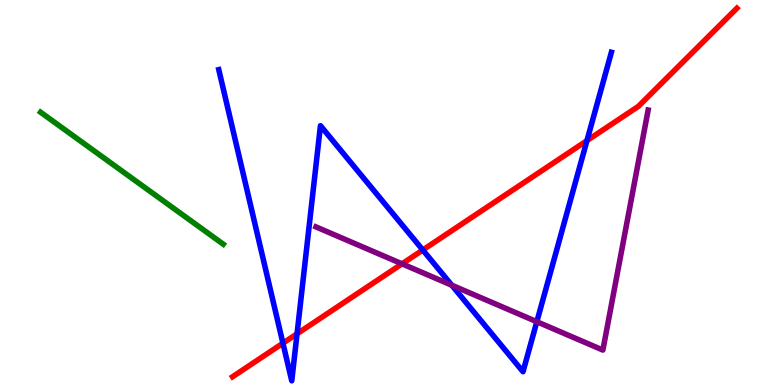[{'lines': ['blue', 'red'], 'intersections': [{'x': 3.65, 'y': 1.09}, {'x': 3.83, 'y': 1.33}, {'x': 5.46, 'y': 3.51}, {'x': 7.57, 'y': 6.35}]}, {'lines': ['green', 'red'], 'intersections': []}, {'lines': ['purple', 'red'], 'intersections': [{'x': 5.19, 'y': 3.15}]}, {'lines': ['blue', 'green'], 'intersections': []}, {'lines': ['blue', 'purple'], 'intersections': [{'x': 5.83, 'y': 2.59}, {'x': 6.93, 'y': 1.64}]}, {'lines': ['green', 'purple'], 'intersections': []}]